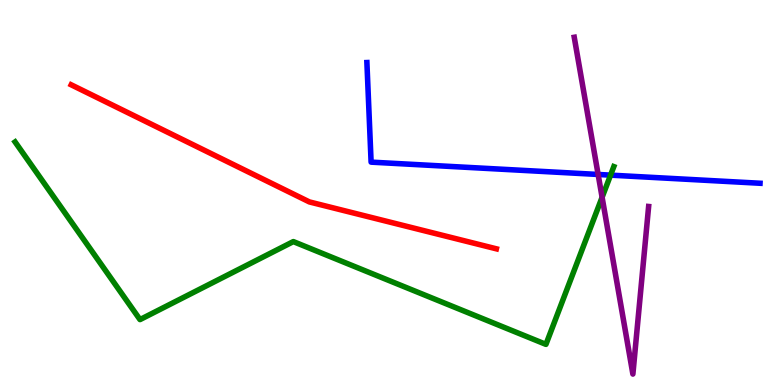[{'lines': ['blue', 'red'], 'intersections': []}, {'lines': ['green', 'red'], 'intersections': []}, {'lines': ['purple', 'red'], 'intersections': []}, {'lines': ['blue', 'green'], 'intersections': [{'x': 7.88, 'y': 5.45}]}, {'lines': ['blue', 'purple'], 'intersections': [{'x': 7.72, 'y': 5.47}]}, {'lines': ['green', 'purple'], 'intersections': [{'x': 7.77, 'y': 4.88}]}]